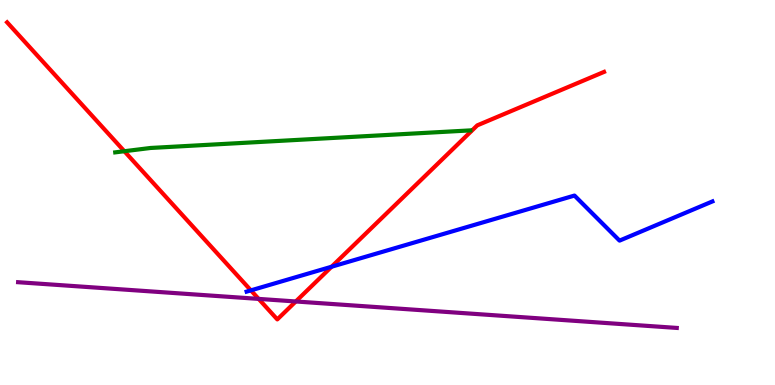[{'lines': ['blue', 'red'], 'intersections': [{'x': 3.24, 'y': 2.46}, {'x': 4.28, 'y': 3.07}]}, {'lines': ['green', 'red'], 'intersections': [{'x': 1.6, 'y': 6.07}]}, {'lines': ['purple', 'red'], 'intersections': [{'x': 3.34, 'y': 2.24}, {'x': 3.82, 'y': 2.17}]}, {'lines': ['blue', 'green'], 'intersections': []}, {'lines': ['blue', 'purple'], 'intersections': []}, {'lines': ['green', 'purple'], 'intersections': []}]